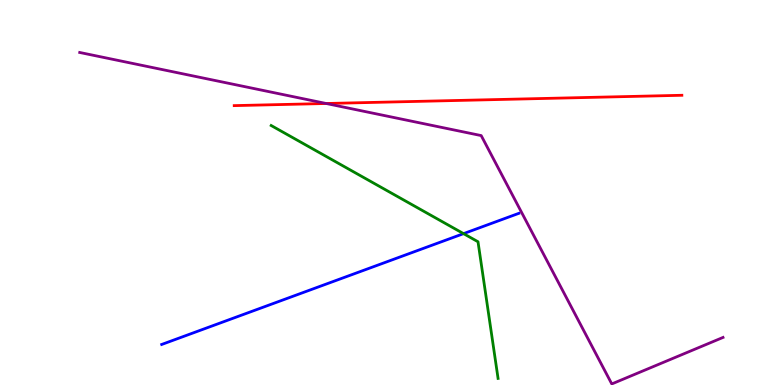[{'lines': ['blue', 'red'], 'intersections': []}, {'lines': ['green', 'red'], 'intersections': []}, {'lines': ['purple', 'red'], 'intersections': [{'x': 4.21, 'y': 7.31}]}, {'lines': ['blue', 'green'], 'intersections': [{'x': 5.98, 'y': 3.93}]}, {'lines': ['blue', 'purple'], 'intersections': []}, {'lines': ['green', 'purple'], 'intersections': []}]